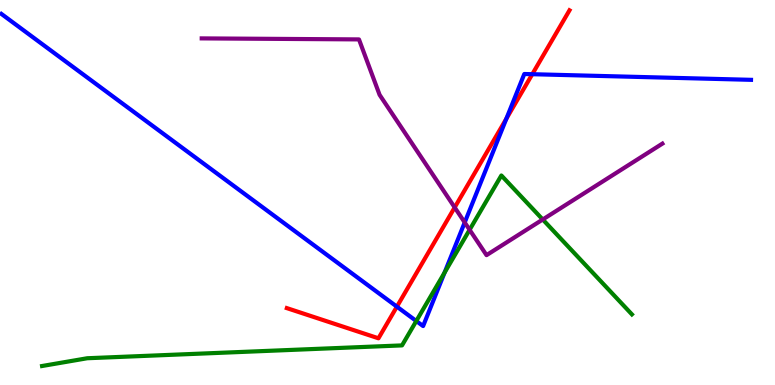[{'lines': ['blue', 'red'], 'intersections': [{'x': 5.12, 'y': 2.03}, {'x': 6.53, 'y': 6.92}, {'x': 6.87, 'y': 8.07}]}, {'lines': ['green', 'red'], 'intersections': []}, {'lines': ['purple', 'red'], 'intersections': [{'x': 5.87, 'y': 4.61}]}, {'lines': ['blue', 'green'], 'intersections': [{'x': 5.37, 'y': 1.66}, {'x': 5.74, 'y': 2.92}]}, {'lines': ['blue', 'purple'], 'intersections': [{'x': 6.0, 'y': 4.22}]}, {'lines': ['green', 'purple'], 'intersections': [{'x': 6.06, 'y': 4.03}, {'x': 7.0, 'y': 4.3}]}]